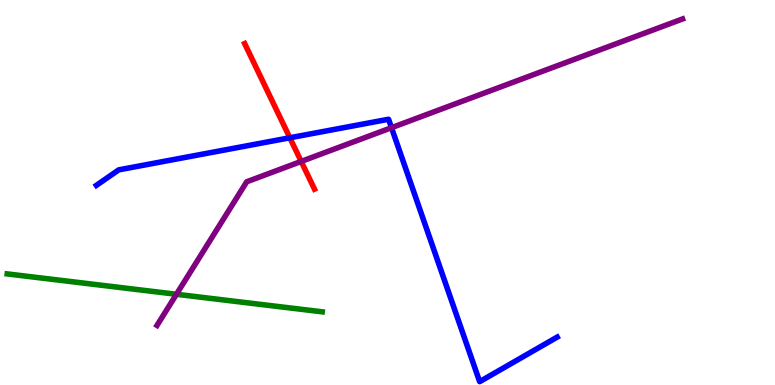[{'lines': ['blue', 'red'], 'intersections': [{'x': 3.74, 'y': 6.42}]}, {'lines': ['green', 'red'], 'intersections': []}, {'lines': ['purple', 'red'], 'intersections': [{'x': 3.89, 'y': 5.81}]}, {'lines': ['blue', 'green'], 'intersections': []}, {'lines': ['blue', 'purple'], 'intersections': [{'x': 5.05, 'y': 6.68}]}, {'lines': ['green', 'purple'], 'intersections': [{'x': 2.28, 'y': 2.36}]}]